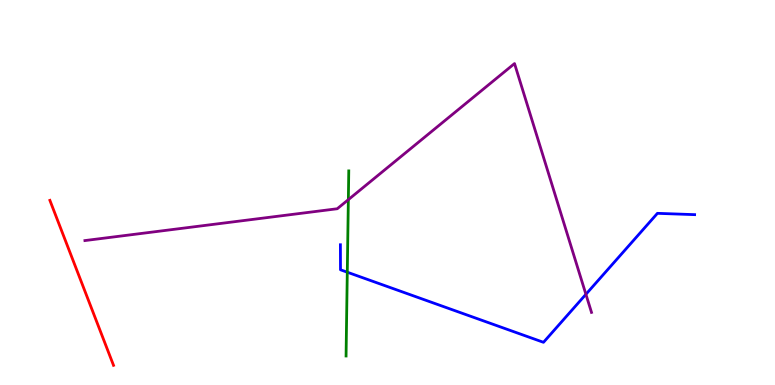[{'lines': ['blue', 'red'], 'intersections': []}, {'lines': ['green', 'red'], 'intersections': []}, {'lines': ['purple', 'red'], 'intersections': []}, {'lines': ['blue', 'green'], 'intersections': [{'x': 4.48, 'y': 2.93}]}, {'lines': ['blue', 'purple'], 'intersections': [{'x': 7.56, 'y': 2.36}]}, {'lines': ['green', 'purple'], 'intersections': [{'x': 4.49, 'y': 4.81}]}]